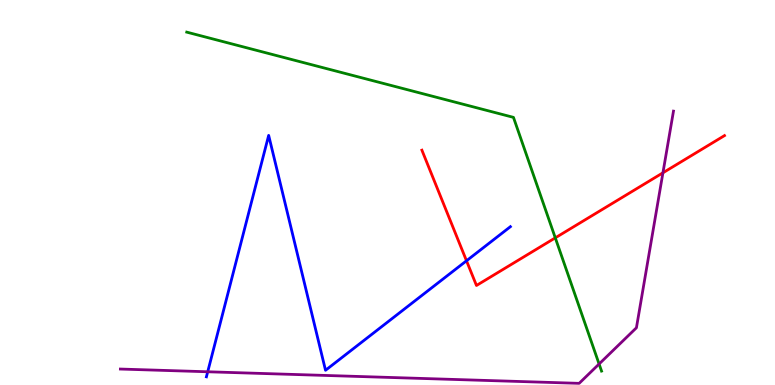[{'lines': ['blue', 'red'], 'intersections': [{'x': 6.02, 'y': 3.23}]}, {'lines': ['green', 'red'], 'intersections': [{'x': 7.17, 'y': 3.82}]}, {'lines': ['purple', 'red'], 'intersections': [{'x': 8.55, 'y': 5.51}]}, {'lines': ['blue', 'green'], 'intersections': []}, {'lines': ['blue', 'purple'], 'intersections': [{'x': 2.68, 'y': 0.344}]}, {'lines': ['green', 'purple'], 'intersections': [{'x': 7.73, 'y': 0.546}]}]